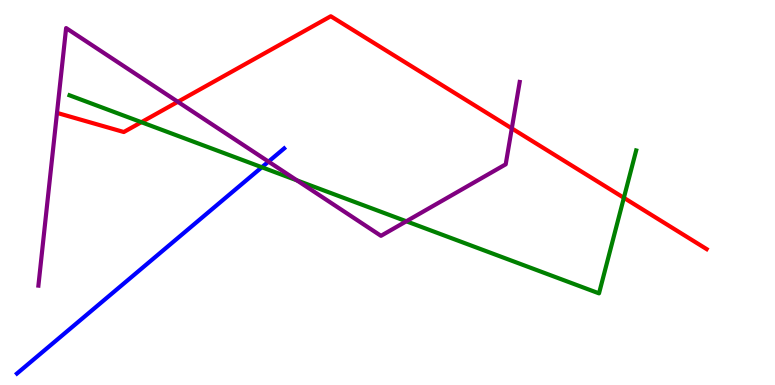[{'lines': ['blue', 'red'], 'intersections': []}, {'lines': ['green', 'red'], 'intersections': [{'x': 1.82, 'y': 6.83}, {'x': 8.05, 'y': 4.86}]}, {'lines': ['purple', 'red'], 'intersections': [{'x': 2.29, 'y': 7.36}, {'x': 6.6, 'y': 6.66}]}, {'lines': ['blue', 'green'], 'intersections': [{'x': 3.38, 'y': 5.66}]}, {'lines': ['blue', 'purple'], 'intersections': [{'x': 3.46, 'y': 5.8}]}, {'lines': ['green', 'purple'], 'intersections': [{'x': 3.83, 'y': 5.32}, {'x': 5.24, 'y': 4.25}]}]